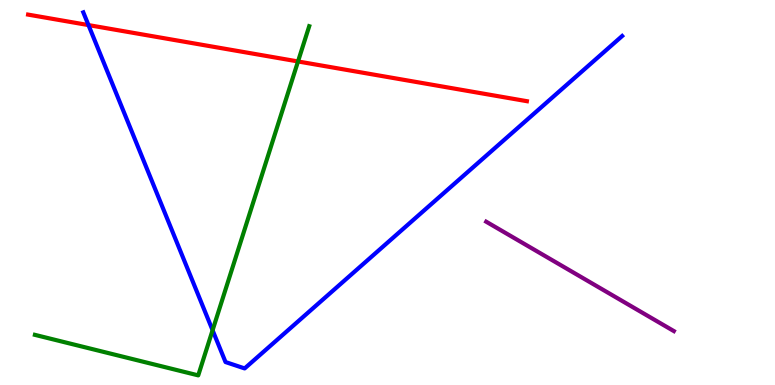[{'lines': ['blue', 'red'], 'intersections': [{'x': 1.14, 'y': 9.35}]}, {'lines': ['green', 'red'], 'intersections': [{'x': 3.85, 'y': 8.4}]}, {'lines': ['purple', 'red'], 'intersections': []}, {'lines': ['blue', 'green'], 'intersections': [{'x': 2.74, 'y': 1.42}]}, {'lines': ['blue', 'purple'], 'intersections': []}, {'lines': ['green', 'purple'], 'intersections': []}]